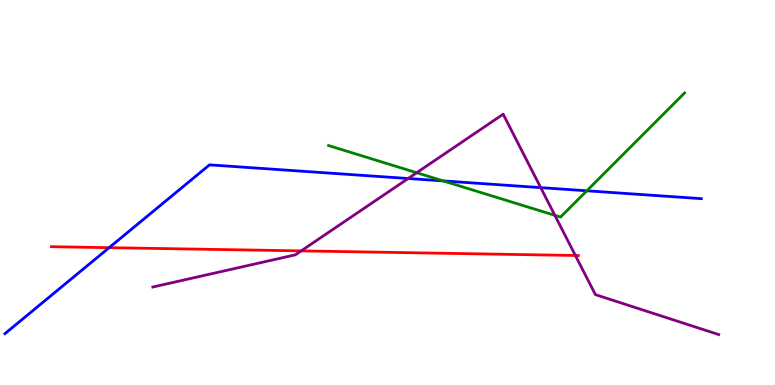[{'lines': ['blue', 'red'], 'intersections': [{'x': 1.41, 'y': 3.57}]}, {'lines': ['green', 'red'], 'intersections': []}, {'lines': ['purple', 'red'], 'intersections': [{'x': 3.89, 'y': 3.48}, {'x': 7.42, 'y': 3.36}]}, {'lines': ['blue', 'green'], 'intersections': [{'x': 5.72, 'y': 5.3}, {'x': 7.57, 'y': 5.04}]}, {'lines': ['blue', 'purple'], 'intersections': [{'x': 5.27, 'y': 5.36}, {'x': 6.98, 'y': 5.13}]}, {'lines': ['green', 'purple'], 'intersections': [{'x': 5.38, 'y': 5.51}, {'x': 7.16, 'y': 4.41}]}]